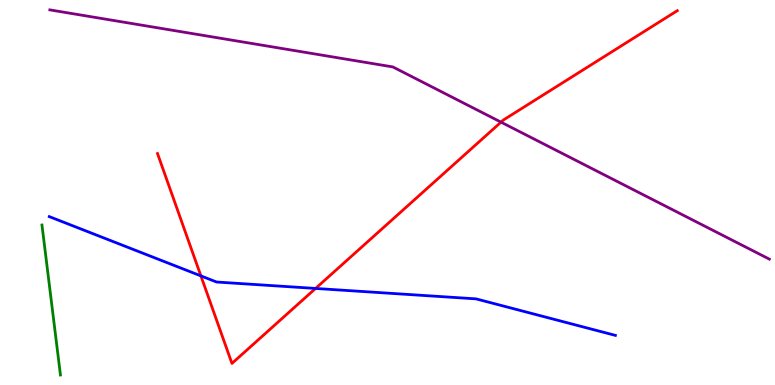[{'lines': ['blue', 'red'], 'intersections': [{'x': 2.59, 'y': 2.83}, {'x': 4.07, 'y': 2.51}]}, {'lines': ['green', 'red'], 'intersections': []}, {'lines': ['purple', 'red'], 'intersections': [{'x': 6.46, 'y': 6.83}]}, {'lines': ['blue', 'green'], 'intersections': []}, {'lines': ['blue', 'purple'], 'intersections': []}, {'lines': ['green', 'purple'], 'intersections': []}]